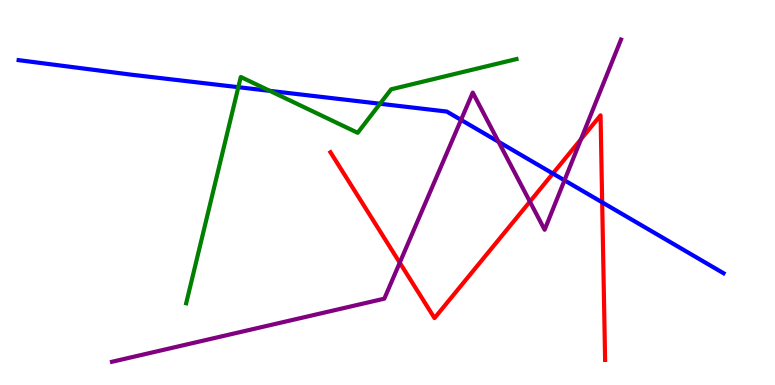[{'lines': ['blue', 'red'], 'intersections': [{'x': 7.13, 'y': 5.49}, {'x': 7.77, 'y': 4.74}]}, {'lines': ['green', 'red'], 'intersections': []}, {'lines': ['purple', 'red'], 'intersections': [{'x': 5.16, 'y': 3.18}, {'x': 6.84, 'y': 4.76}, {'x': 7.5, 'y': 6.38}]}, {'lines': ['blue', 'green'], 'intersections': [{'x': 3.08, 'y': 7.74}, {'x': 3.48, 'y': 7.64}, {'x': 4.9, 'y': 7.31}]}, {'lines': ['blue', 'purple'], 'intersections': [{'x': 5.95, 'y': 6.89}, {'x': 6.43, 'y': 6.32}, {'x': 7.28, 'y': 5.32}]}, {'lines': ['green', 'purple'], 'intersections': []}]